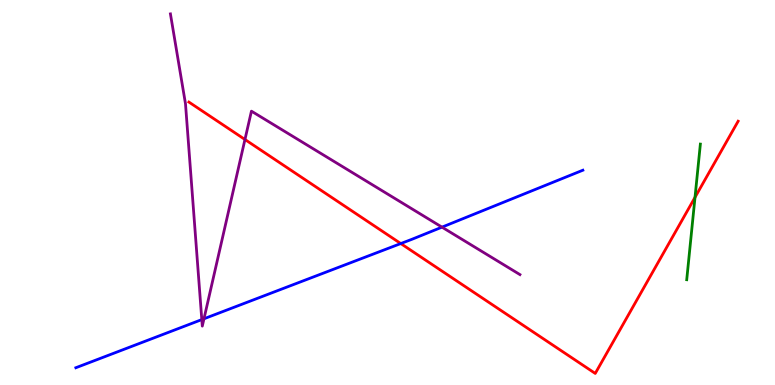[{'lines': ['blue', 'red'], 'intersections': [{'x': 5.17, 'y': 3.67}]}, {'lines': ['green', 'red'], 'intersections': [{'x': 8.97, 'y': 4.87}]}, {'lines': ['purple', 'red'], 'intersections': [{'x': 3.16, 'y': 6.38}]}, {'lines': ['blue', 'green'], 'intersections': []}, {'lines': ['blue', 'purple'], 'intersections': [{'x': 2.6, 'y': 1.7}, {'x': 2.63, 'y': 1.72}, {'x': 5.7, 'y': 4.1}]}, {'lines': ['green', 'purple'], 'intersections': []}]